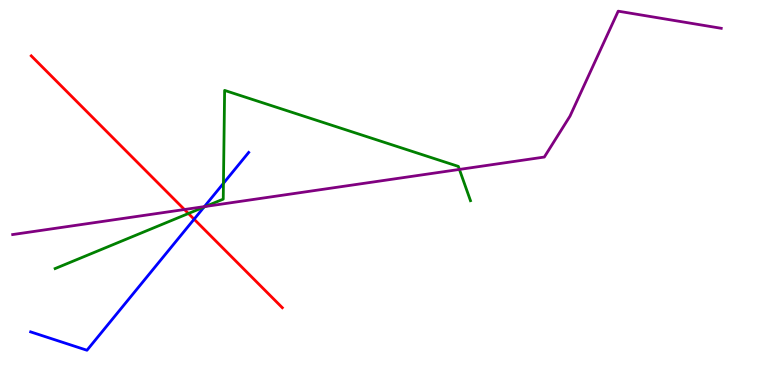[{'lines': ['blue', 'red'], 'intersections': [{'x': 2.5, 'y': 4.31}]}, {'lines': ['green', 'red'], 'intersections': [{'x': 2.43, 'y': 4.45}]}, {'lines': ['purple', 'red'], 'intersections': [{'x': 2.38, 'y': 4.56}]}, {'lines': ['blue', 'green'], 'intersections': [{'x': 2.63, 'y': 4.62}, {'x': 2.88, 'y': 5.24}]}, {'lines': ['blue', 'purple'], 'intersections': [{'x': 2.64, 'y': 4.63}]}, {'lines': ['green', 'purple'], 'intersections': [{'x': 2.65, 'y': 4.64}, {'x': 5.93, 'y': 5.6}]}]